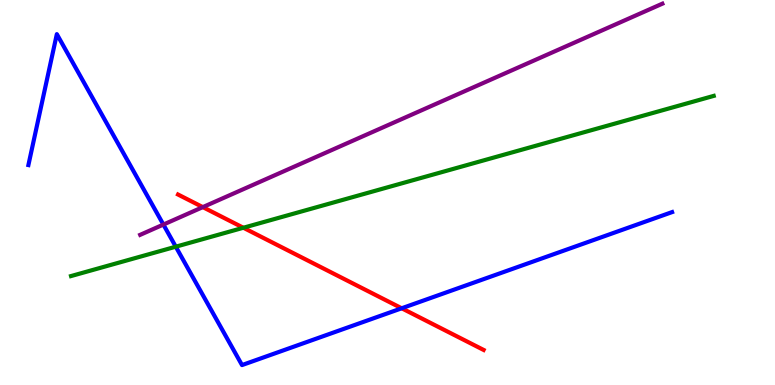[{'lines': ['blue', 'red'], 'intersections': [{'x': 5.18, 'y': 1.99}]}, {'lines': ['green', 'red'], 'intersections': [{'x': 3.14, 'y': 4.08}]}, {'lines': ['purple', 'red'], 'intersections': [{'x': 2.62, 'y': 4.62}]}, {'lines': ['blue', 'green'], 'intersections': [{'x': 2.27, 'y': 3.59}]}, {'lines': ['blue', 'purple'], 'intersections': [{'x': 2.11, 'y': 4.17}]}, {'lines': ['green', 'purple'], 'intersections': []}]